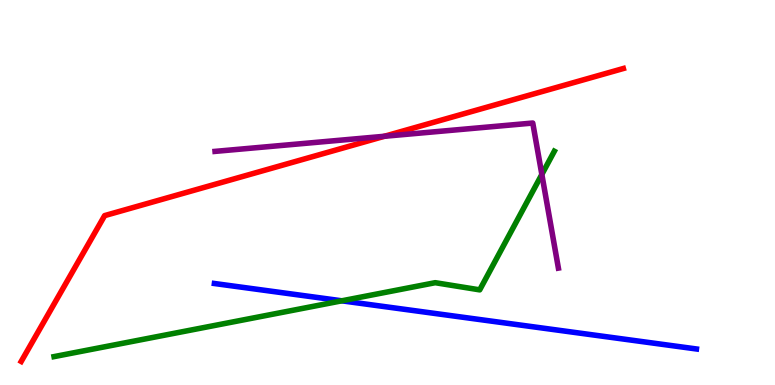[{'lines': ['blue', 'red'], 'intersections': []}, {'lines': ['green', 'red'], 'intersections': []}, {'lines': ['purple', 'red'], 'intersections': [{'x': 4.96, 'y': 6.46}]}, {'lines': ['blue', 'green'], 'intersections': [{'x': 4.41, 'y': 2.19}]}, {'lines': ['blue', 'purple'], 'intersections': []}, {'lines': ['green', 'purple'], 'intersections': [{'x': 6.99, 'y': 5.47}]}]